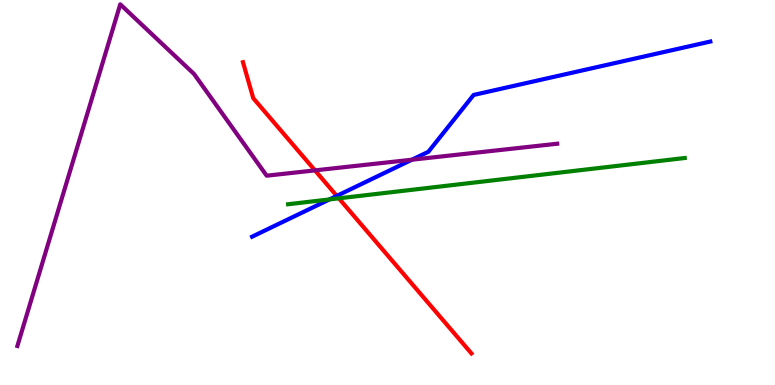[{'lines': ['blue', 'red'], 'intersections': [{'x': 4.35, 'y': 4.91}]}, {'lines': ['green', 'red'], 'intersections': [{'x': 4.37, 'y': 4.85}]}, {'lines': ['purple', 'red'], 'intersections': [{'x': 4.06, 'y': 5.57}]}, {'lines': ['blue', 'green'], 'intersections': [{'x': 4.25, 'y': 4.82}]}, {'lines': ['blue', 'purple'], 'intersections': [{'x': 5.31, 'y': 5.85}]}, {'lines': ['green', 'purple'], 'intersections': []}]